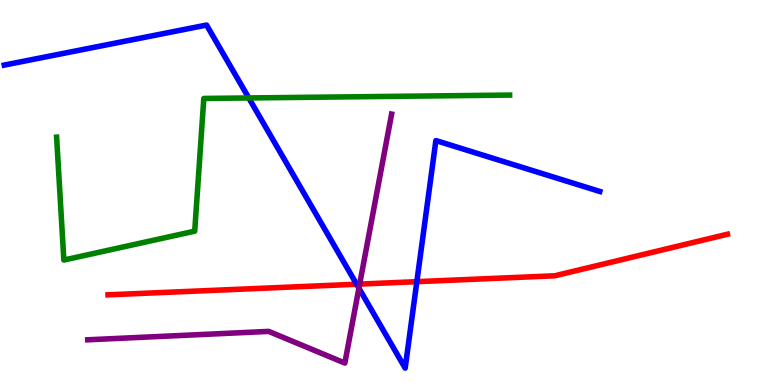[{'lines': ['blue', 'red'], 'intersections': [{'x': 4.6, 'y': 2.62}, {'x': 5.38, 'y': 2.68}]}, {'lines': ['green', 'red'], 'intersections': []}, {'lines': ['purple', 'red'], 'intersections': [{'x': 4.64, 'y': 2.62}]}, {'lines': ['blue', 'green'], 'intersections': [{'x': 3.21, 'y': 7.46}]}, {'lines': ['blue', 'purple'], 'intersections': [{'x': 4.63, 'y': 2.51}]}, {'lines': ['green', 'purple'], 'intersections': []}]